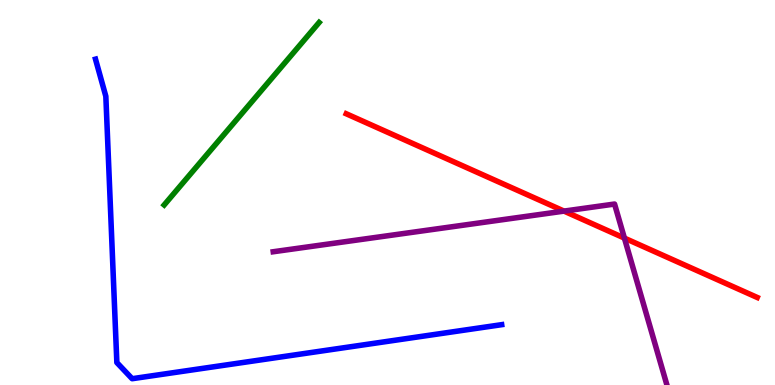[{'lines': ['blue', 'red'], 'intersections': []}, {'lines': ['green', 'red'], 'intersections': []}, {'lines': ['purple', 'red'], 'intersections': [{'x': 7.28, 'y': 4.52}, {'x': 8.06, 'y': 3.82}]}, {'lines': ['blue', 'green'], 'intersections': []}, {'lines': ['blue', 'purple'], 'intersections': []}, {'lines': ['green', 'purple'], 'intersections': []}]